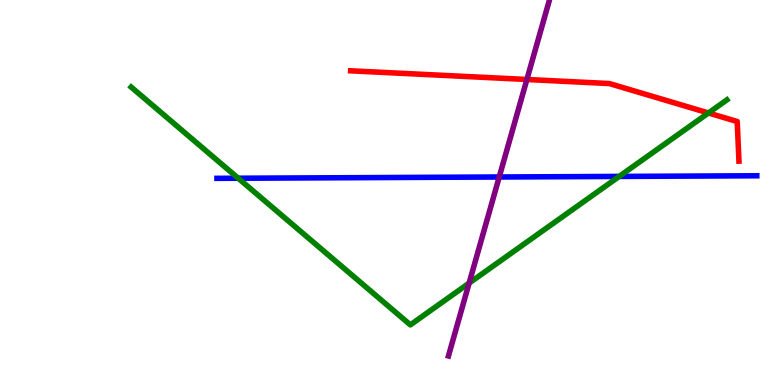[{'lines': ['blue', 'red'], 'intersections': []}, {'lines': ['green', 'red'], 'intersections': [{'x': 9.14, 'y': 7.07}]}, {'lines': ['purple', 'red'], 'intersections': [{'x': 6.8, 'y': 7.94}]}, {'lines': ['blue', 'green'], 'intersections': [{'x': 3.07, 'y': 5.37}, {'x': 7.99, 'y': 5.42}]}, {'lines': ['blue', 'purple'], 'intersections': [{'x': 6.44, 'y': 5.4}]}, {'lines': ['green', 'purple'], 'intersections': [{'x': 6.05, 'y': 2.65}]}]